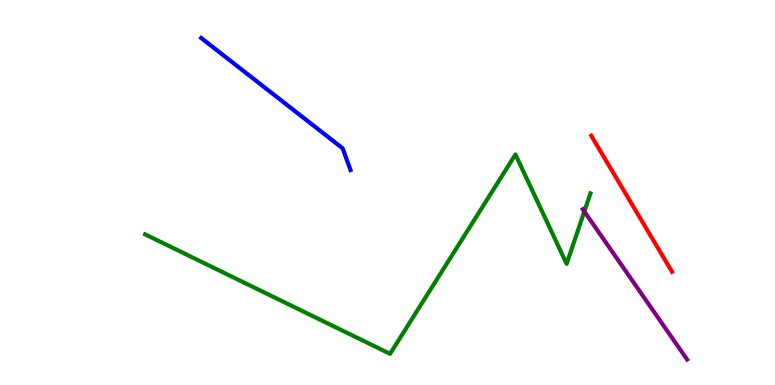[{'lines': ['blue', 'red'], 'intersections': []}, {'lines': ['green', 'red'], 'intersections': []}, {'lines': ['purple', 'red'], 'intersections': []}, {'lines': ['blue', 'green'], 'intersections': []}, {'lines': ['blue', 'purple'], 'intersections': []}, {'lines': ['green', 'purple'], 'intersections': [{'x': 7.54, 'y': 4.51}]}]